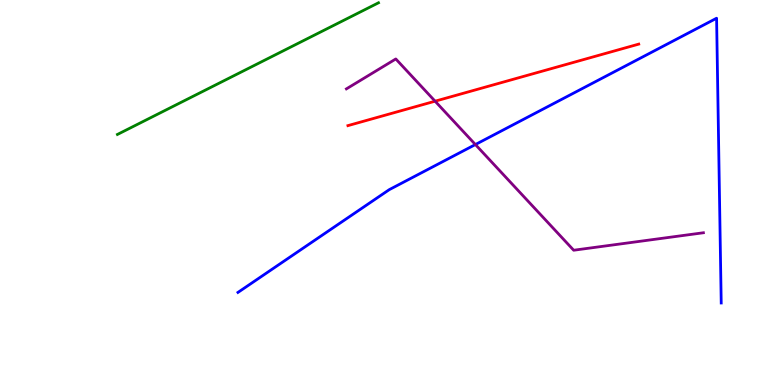[{'lines': ['blue', 'red'], 'intersections': []}, {'lines': ['green', 'red'], 'intersections': []}, {'lines': ['purple', 'red'], 'intersections': [{'x': 5.61, 'y': 7.37}]}, {'lines': ['blue', 'green'], 'intersections': []}, {'lines': ['blue', 'purple'], 'intersections': [{'x': 6.13, 'y': 6.25}]}, {'lines': ['green', 'purple'], 'intersections': []}]